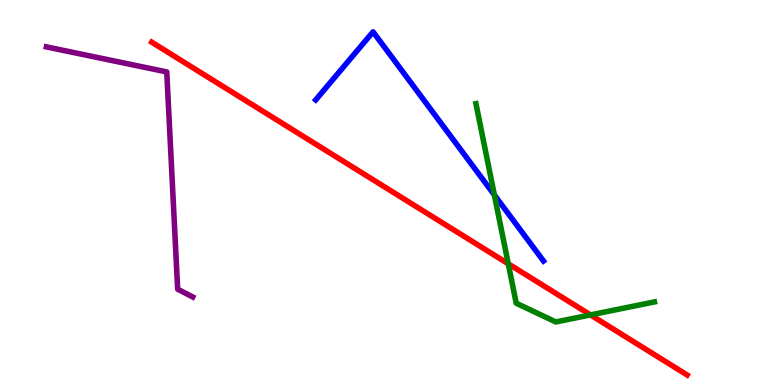[{'lines': ['blue', 'red'], 'intersections': []}, {'lines': ['green', 'red'], 'intersections': [{'x': 6.56, 'y': 3.15}, {'x': 7.62, 'y': 1.82}]}, {'lines': ['purple', 'red'], 'intersections': []}, {'lines': ['blue', 'green'], 'intersections': [{'x': 6.38, 'y': 4.94}]}, {'lines': ['blue', 'purple'], 'intersections': []}, {'lines': ['green', 'purple'], 'intersections': []}]